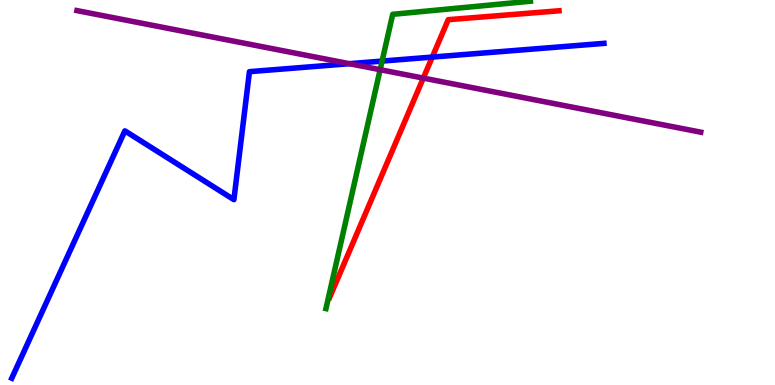[{'lines': ['blue', 'red'], 'intersections': [{'x': 5.58, 'y': 8.52}]}, {'lines': ['green', 'red'], 'intersections': []}, {'lines': ['purple', 'red'], 'intersections': [{'x': 5.46, 'y': 7.97}]}, {'lines': ['blue', 'green'], 'intersections': [{'x': 4.93, 'y': 8.41}]}, {'lines': ['blue', 'purple'], 'intersections': [{'x': 4.51, 'y': 8.35}]}, {'lines': ['green', 'purple'], 'intersections': [{'x': 4.91, 'y': 8.19}]}]